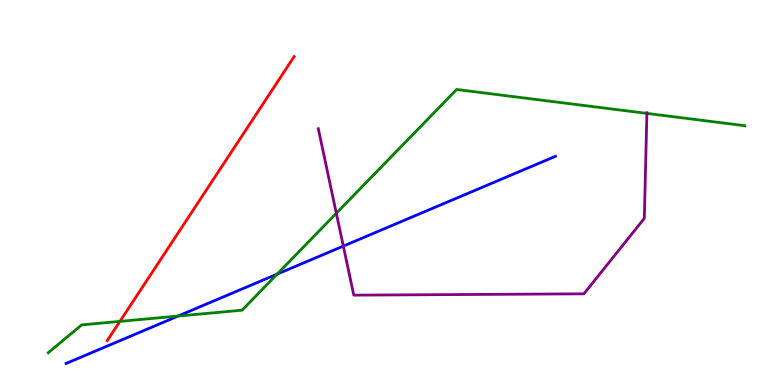[{'lines': ['blue', 'red'], 'intersections': []}, {'lines': ['green', 'red'], 'intersections': [{'x': 1.55, 'y': 1.65}]}, {'lines': ['purple', 'red'], 'intersections': []}, {'lines': ['blue', 'green'], 'intersections': [{'x': 2.3, 'y': 1.79}, {'x': 3.58, 'y': 2.88}]}, {'lines': ['blue', 'purple'], 'intersections': [{'x': 4.43, 'y': 3.61}]}, {'lines': ['green', 'purple'], 'intersections': [{'x': 4.34, 'y': 4.46}, {'x': 8.35, 'y': 7.05}]}]